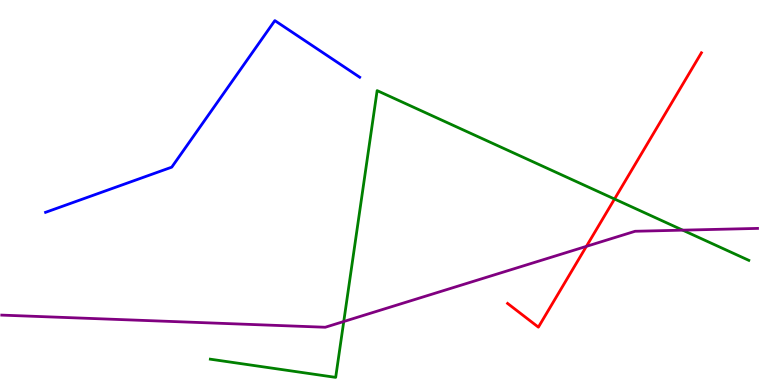[{'lines': ['blue', 'red'], 'intersections': []}, {'lines': ['green', 'red'], 'intersections': [{'x': 7.93, 'y': 4.83}]}, {'lines': ['purple', 'red'], 'intersections': [{'x': 7.57, 'y': 3.6}]}, {'lines': ['blue', 'green'], 'intersections': []}, {'lines': ['blue', 'purple'], 'intersections': []}, {'lines': ['green', 'purple'], 'intersections': [{'x': 4.44, 'y': 1.65}, {'x': 8.81, 'y': 4.02}]}]